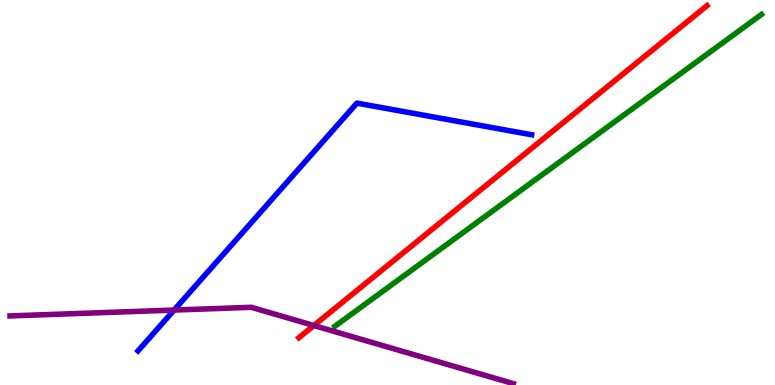[{'lines': ['blue', 'red'], 'intersections': []}, {'lines': ['green', 'red'], 'intersections': []}, {'lines': ['purple', 'red'], 'intersections': [{'x': 4.05, 'y': 1.54}]}, {'lines': ['blue', 'green'], 'intersections': []}, {'lines': ['blue', 'purple'], 'intersections': [{'x': 2.25, 'y': 1.95}]}, {'lines': ['green', 'purple'], 'intersections': []}]